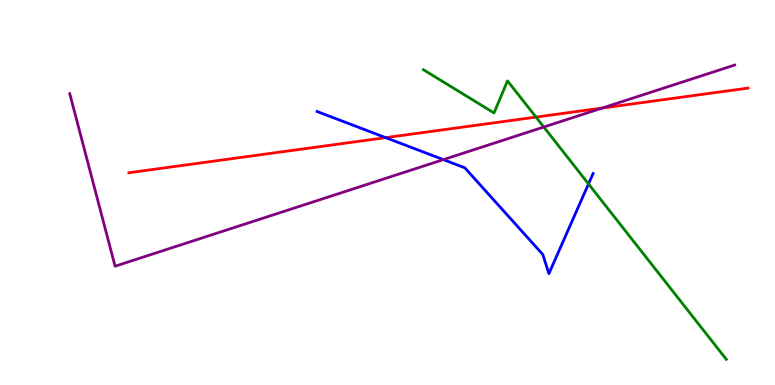[{'lines': ['blue', 'red'], 'intersections': [{'x': 4.98, 'y': 6.42}]}, {'lines': ['green', 'red'], 'intersections': [{'x': 6.92, 'y': 6.96}]}, {'lines': ['purple', 'red'], 'intersections': [{'x': 7.77, 'y': 7.19}]}, {'lines': ['blue', 'green'], 'intersections': [{'x': 7.59, 'y': 5.22}]}, {'lines': ['blue', 'purple'], 'intersections': [{'x': 5.72, 'y': 5.85}]}, {'lines': ['green', 'purple'], 'intersections': [{'x': 7.02, 'y': 6.7}]}]